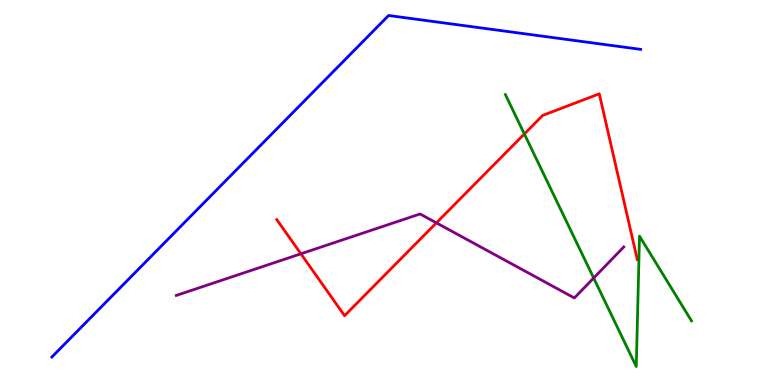[{'lines': ['blue', 'red'], 'intersections': []}, {'lines': ['green', 'red'], 'intersections': [{'x': 6.77, 'y': 6.52}]}, {'lines': ['purple', 'red'], 'intersections': [{'x': 3.88, 'y': 3.41}, {'x': 5.63, 'y': 4.21}]}, {'lines': ['blue', 'green'], 'intersections': []}, {'lines': ['blue', 'purple'], 'intersections': []}, {'lines': ['green', 'purple'], 'intersections': [{'x': 7.66, 'y': 2.78}]}]